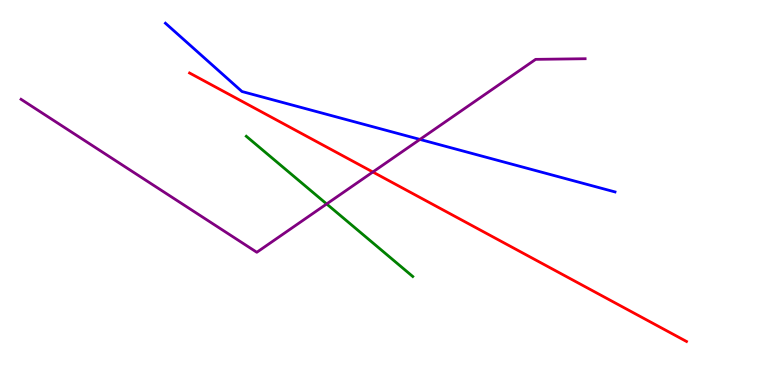[{'lines': ['blue', 'red'], 'intersections': []}, {'lines': ['green', 'red'], 'intersections': []}, {'lines': ['purple', 'red'], 'intersections': [{'x': 4.81, 'y': 5.53}]}, {'lines': ['blue', 'green'], 'intersections': []}, {'lines': ['blue', 'purple'], 'intersections': [{'x': 5.42, 'y': 6.38}]}, {'lines': ['green', 'purple'], 'intersections': [{'x': 4.21, 'y': 4.7}]}]